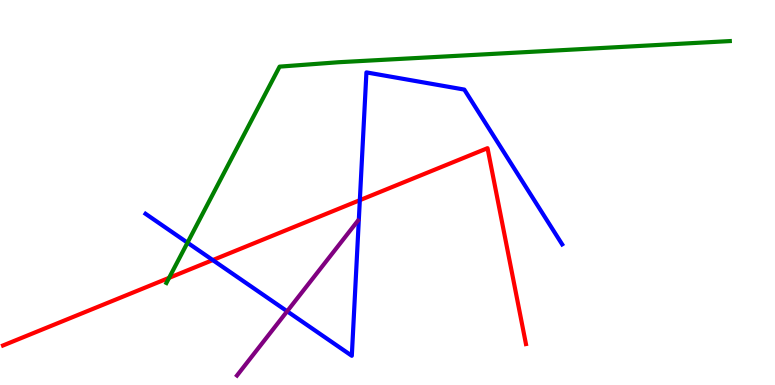[{'lines': ['blue', 'red'], 'intersections': [{'x': 2.75, 'y': 3.24}, {'x': 4.64, 'y': 4.8}]}, {'lines': ['green', 'red'], 'intersections': [{'x': 2.18, 'y': 2.78}]}, {'lines': ['purple', 'red'], 'intersections': []}, {'lines': ['blue', 'green'], 'intersections': [{'x': 2.42, 'y': 3.7}]}, {'lines': ['blue', 'purple'], 'intersections': [{'x': 3.71, 'y': 1.91}]}, {'lines': ['green', 'purple'], 'intersections': []}]